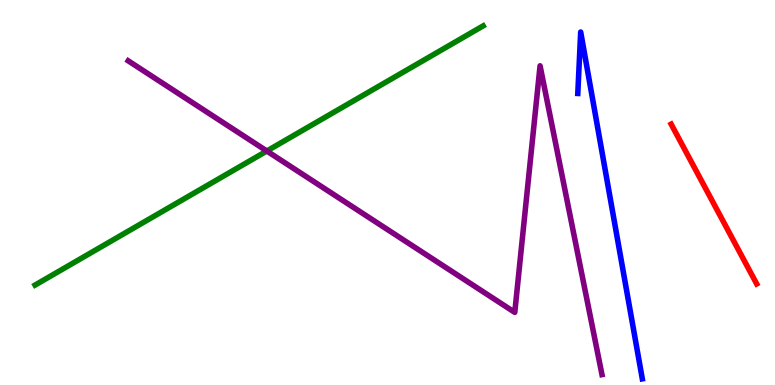[{'lines': ['blue', 'red'], 'intersections': []}, {'lines': ['green', 'red'], 'intersections': []}, {'lines': ['purple', 'red'], 'intersections': []}, {'lines': ['blue', 'green'], 'intersections': []}, {'lines': ['blue', 'purple'], 'intersections': []}, {'lines': ['green', 'purple'], 'intersections': [{'x': 3.44, 'y': 6.08}]}]